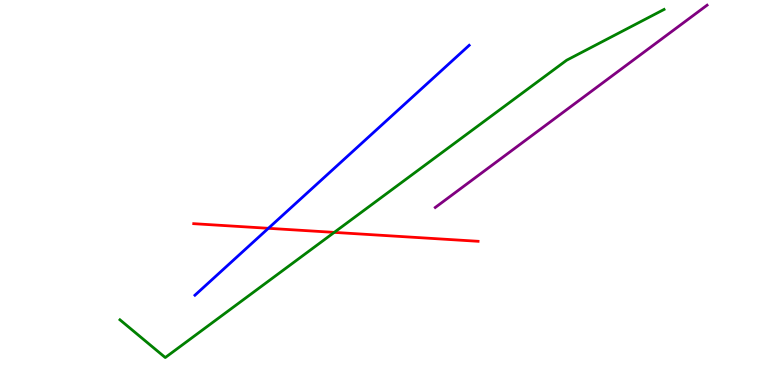[{'lines': ['blue', 'red'], 'intersections': [{'x': 3.46, 'y': 4.07}]}, {'lines': ['green', 'red'], 'intersections': [{'x': 4.31, 'y': 3.96}]}, {'lines': ['purple', 'red'], 'intersections': []}, {'lines': ['blue', 'green'], 'intersections': []}, {'lines': ['blue', 'purple'], 'intersections': []}, {'lines': ['green', 'purple'], 'intersections': []}]